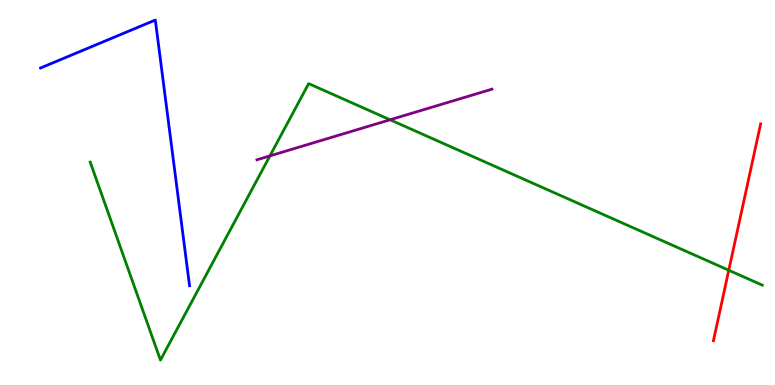[{'lines': ['blue', 'red'], 'intersections': []}, {'lines': ['green', 'red'], 'intersections': [{'x': 9.4, 'y': 2.98}]}, {'lines': ['purple', 'red'], 'intersections': []}, {'lines': ['blue', 'green'], 'intersections': []}, {'lines': ['blue', 'purple'], 'intersections': []}, {'lines': ['green', 'purple'], 'intersections': [{'x': 3.48, 'y': 5.95}, {'x': 5.03, 'y': 6.89}]}]